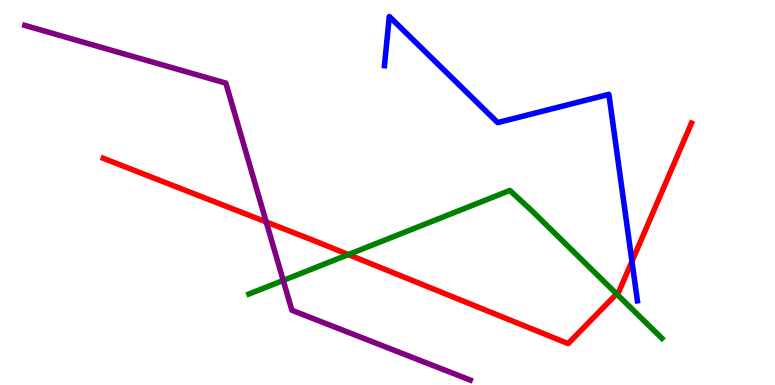[{'lines': ['blue', 'red'], 'intersections': [{'x': 8.15, 'y': 3.21}]}, {'lines': ['green', 'red'], 'intersections': [{'x': 4.5, 'y': 3.39}, {'x': 7.96, 'y': 2.37}]}, {'lines': ['purple', 'red'], 'intersections': [{'x': 3.44, 'y': 4.23}]}, {'lines': ['blue', 'green'], 'intersections': []}, {'lines': ['blue', 'purple'], 'intersections': []}, {'lines': ['green', 'purple'], 'intersections': [{'x': 3.65, 'y': 2.72}]}]